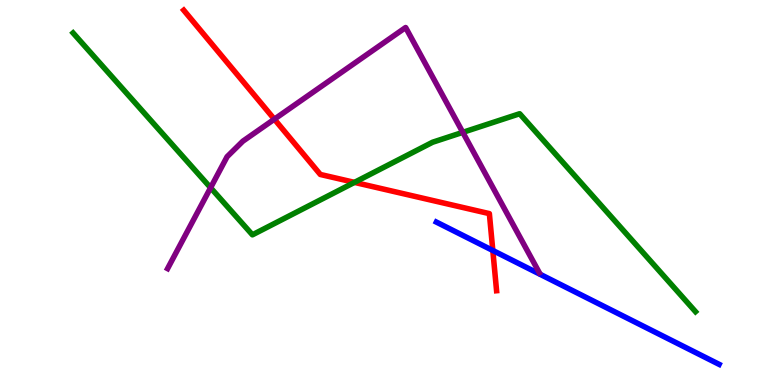[{'lines': ['blue', 'red'], 'intersections': [{'x': 6.36, 'y': 3.49}]}, {'lines': ['green', 'red'], 'intersections': [{'x': 4.57, 'y': 5.26}]}, {'lines': ['purple', 'red'], 'intersections': [{'x': 3.54, 'y': 6.9}]}, {'lines': ['blue', 'green'], 'intersections': []}, {'lines': ['blue', 'purple'], 'intersections': []}, {'lines': ['green', 'purple'], 'intersections': [{'x': 2.72, 'y': 5.12}, {'x': 5.97, 'y': 6.56}]}]